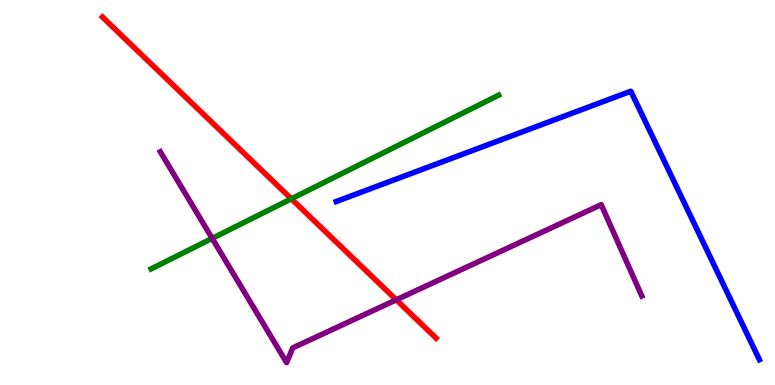[{'lines': ['blue', 'red'], 'intersections': []}, {'lines': ['green', 'red'], 'intersections': [{'x': 3.76, 'y': 4.84}]}, {'lines': ['purple', 'red'], 'intersections': [{'x': 5.11, 'y': 2.21}]}, {'lines': ['blue', 'green'], 'intersections': []}, {'lines': ['blue', 'purple'], 'intersections': []}, {'lines': ['green', 'purple'], 'intersections': [{'x': 2.74, 'y': 3.81}]}]